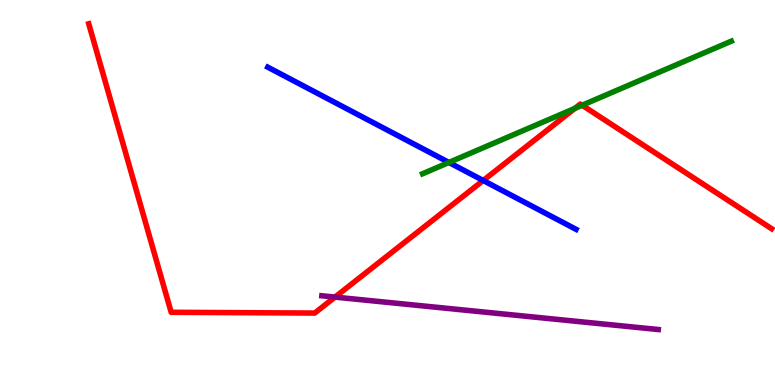[{'lines': ['blue', 'red'], 'intersections': [{'x': 6.23, 'y': 5.31}]}, {'lines': ['green', 'red'], 'intersections': [{'x': 7.42, 'y': 7.19}, {'x': 7.51, 'y': 7.27}]}, {'lines': ['purple', 'red'], 'intersections': [{'x': 4.32, 'y': 2.28}]}, {'lines': ['blue', 'green'], 'intersections': [{'x': 5.79, 'y': 5.78}]}, {'lines': ['blue', 'purple'], 'intersections': []}, {'lines': ['green', 'purple'], 'intersections': []}]